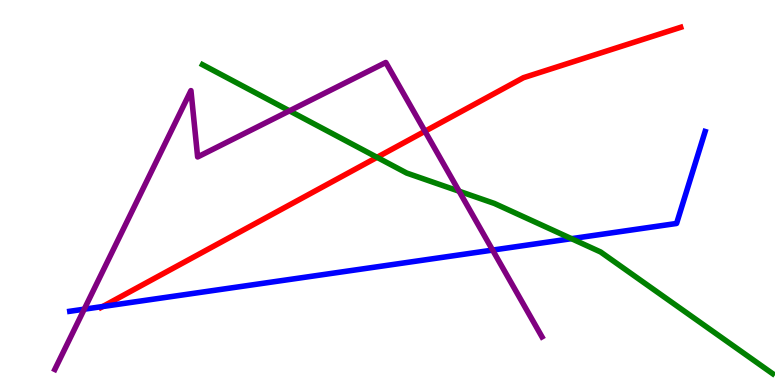[{'lines': ['blue', 'red'], 'intersections': [{'x': 1.33, 'y': 2.04}]}, {'lines': ['green', 'red'], 'intersections': [{'x': 4.87, 'y': 5.91}]}, {'lines': ['purple', 'red'], 'intersections': [{'x': 5.48, 'y': 6.59}]}, {'lines': ['blue', 'green'], 'intersections': [{'x': 7.37, 'y': 3.8}]}, {'lines': ['blue', 'purple'], 'intersections': [{'x': 1.09, 'y': 1.97}, {'x': 6.36, 'y': 3.5}]}, {'lines': ['green', 'purple'], 'intersections': [{'x': 3.74, 'y': 7.12}, {'x': 5.92, 'y': 5.03}]}]